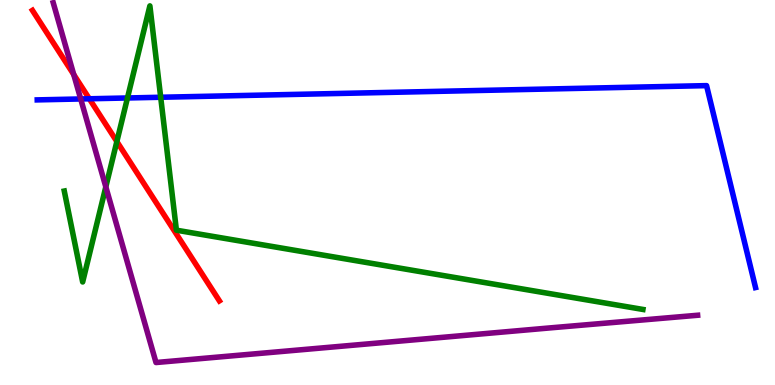[{'lines': ['blue', 'red'], 'intersections': [{'x': 1.15, 'y': 7.43}]}, {'lines': ['green', 'red'], 'intersections': [{'x': 1.51, 'y': 6.32}]}, {'lines': ['purple', 'red'], 'intersections': [{'x': 0.951, 'y': 8.06}]}, {'lines': ['blue', 'green'], 'intersections': [{'x': 1.64, 'y': 7.46}, {'x': 2.07, 'y': 7.47}]}, {'lines': ['blue', 'purple'], 'intersections': [{'x': 1.04, 'y': 7.43}]}, {'lines': ['green', 'purple'], 'intersections': [{'x': 1.37, 'y': 5.15}]}]